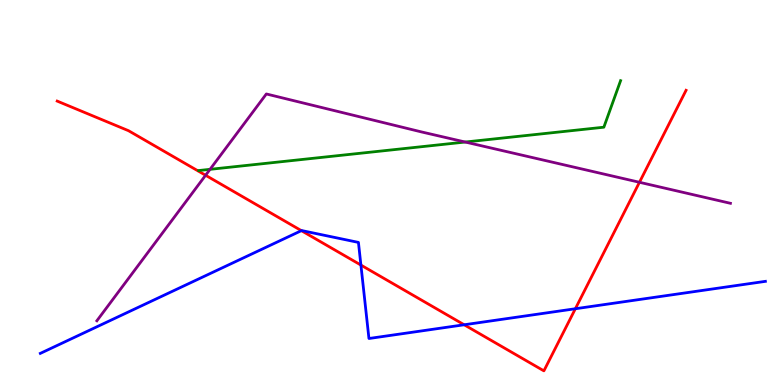[{'lines': ['blue', 'red'], 'intersections': [{'x': 3.89, 'y': 4.01}, {'x': 4.66, 'y': 3.12}, {'x': 5.99, 'y': 1.56}, {'x': 7.42, 'y': 1.98}]}, {'lines': ['green', 'red'], 'intersections': []}, {'lines': ['purple', 'red'], 'intersections': [{'x': 2.65, 'y': 5.45}, {'x': 8.25, 'y': 5.27}]}, {'lines': ['blue', 'green'], 'intersections': []}, {'lines': ['blue', 'purple'], 'intersections': []}, {'lines': ['green', 'purple'], 'intersections': [{'x': 2.71, 'y': 5.6}, {'x': 6.0, 'y': 6.31}]}]